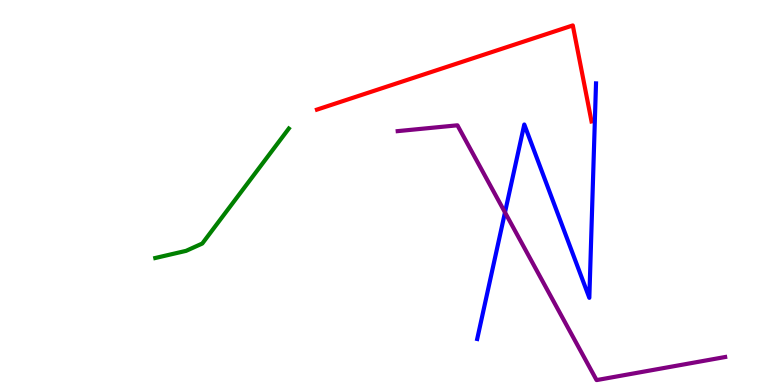[{'lines': ['blue', 'red'], 'intersections': []}, {'lines': ['green', 'red'], 'intersections': []}, {'lines': ['purple', 'red'], 'intersections': []}, {'lines': ['blue', 'green'], 'intersections': []}, {'lines': ['blue', 'purple'], 'intersections': [{'x': 6.52, 'y': 4.48}]}, {'lines': ['green', 'purple'], 'intersections': []}]